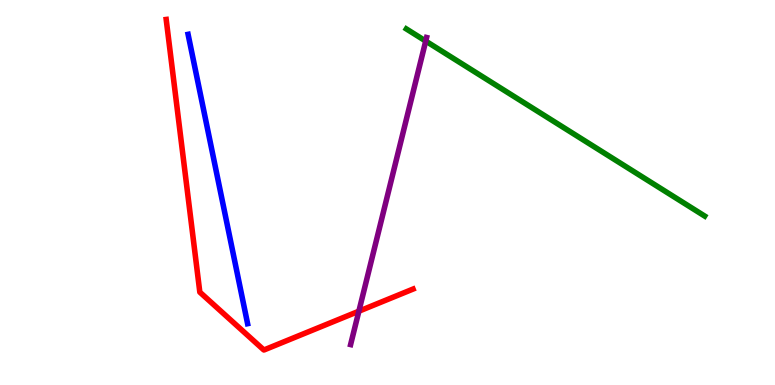[{'lines': ['blue', 'red'], 'intersections': []}, {'lines': ['green', 'red'], 'intersections': []}, {'lines': ['purple', 'red'], 'intersections': [{'x': 4.63, 'y': 1.92}]}, {'lines': ['blue', 'green'], 'intersections': []}, {'lines': ['blue', 'purple'], 'intersections': []}, {'lines': ['green', 'purple'], 'intersections': [{'x': 5.49, 'y': 8.93}]}]